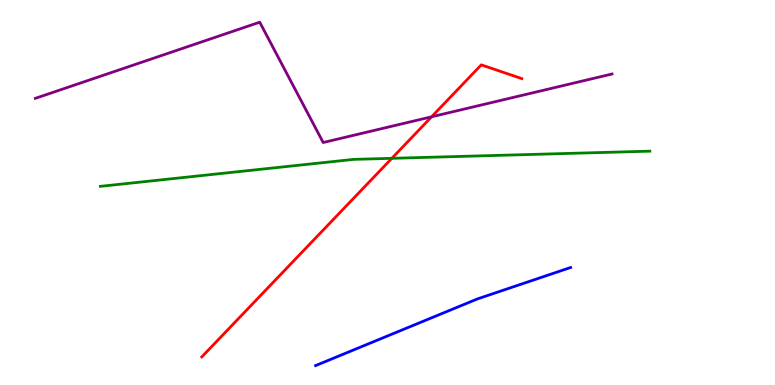[{'lines': ['blue', 'red'], 'intersections': []}, {'lines': ['green', 'red'], 'intersections': [{'x': 5.06, 'y': 5.89}]}, {'lines': ['purple', 'red'], 'intersections': [{'x': 5.57, 'y': 6.97}]}, {'lines': ['blue', 'green'], 'intersections': []}, {'lines': ['blue', 'purple'], 'intersections': []}, {'lines': ['green', 'purple'], 'intersections': []}]